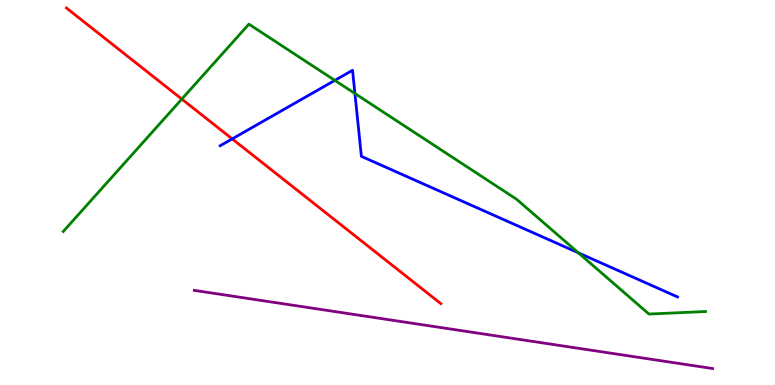[{'lines': ['blue', 'red'], 'intersections': [{'x': 3.0, 'y': 6.39}]}, {'lines': ['green', 'red'], 'intersections': [{'x': 2.35, 'y': 7.43}]}, {'lines': ['purple', 'red'], 'intersections': []}, {'lines': ['blue', 'green'], 'intersections': [{'x': 4.32, 'y': 7.91}, {'x': 4.58, 'y': 7.57}, {'x': 7.46, 'y': 3.43}]}, {'lines': ['blue', 'purple'], 'intersections': []}, {'lines': ['green', 'purple'], 'intersections': []}]